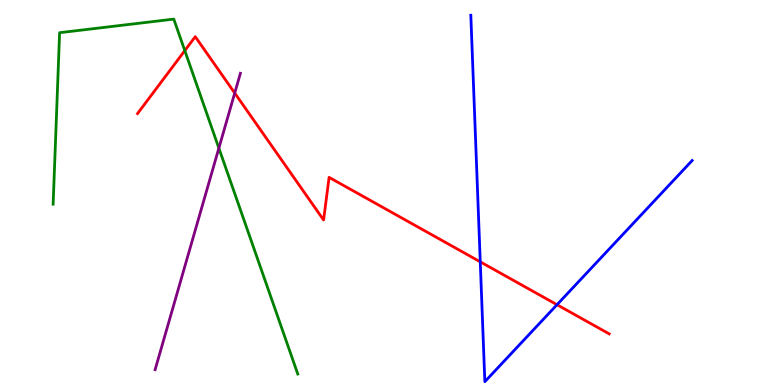[{'lines': ['blue', 'red'], 'intersections': [{'x': 6.2, 'y': 3.2}, {'x': 7.19, 'y': 2.09}]}, {'lines': ['green', 'red'], 'intersections': [{'x': 2.38, 'y': 8.69}]}, {'lines': ['purple', 'red'], 'intersections': [{'x': 3.03, 'y': 7.58}]}, {'lines': ['blue', 'green'], 'intersections': []}, {'lines': ['blue', 'purple'], 'intersections': []}, {'lines': ['green', 'purple'], 'intersections': [{'x': 2.82, 'y': 6.15}]}]